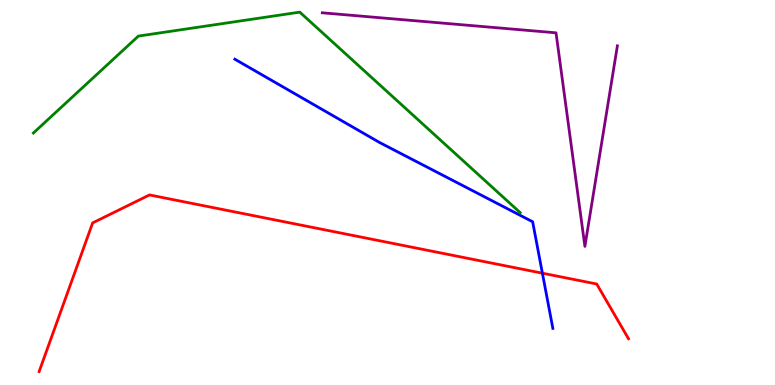[{'lines': ['blue', 'red'], 'intersections': [{'x': 7.0, 'y': 2.9}]}, {'lines': ['green', 'red'], 'intersections': []}, {'lines': ['purple', 'red'], 'intersections': []}, {'lines': ['blue', 'green'], 'intersections': []}, {'lines': ['blue', 'purple'], 'intersections': []}, {'lines': ['green', 'purple'], 'intersections': []}]